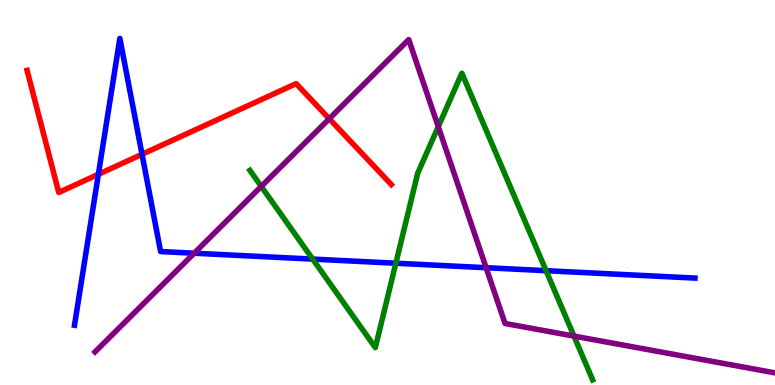[{'lines': ['blue', 'red'], 'intersections': [{'x': 1.27, 'y': 5.47}, {'x': 1.83, 'y': 5.99}]}, {'lines': ['green', 'red'], 'intersections': []}, {'lines': ['purple', 'red'], 'intersections': [{'x': 4.25, 'y': 6.92}]}, {'lines': ['blue', 'green'], 'intersections': [{'x': 4.03, 'y': 3.27}, {'x': 5.11, 'y': 3.16}, {'x': 7.05, 'y': 2.97}]}, {'lines': ['blue', 'purple'], 'intersections': [{'x': 2.51, 'y': 3.42}, {'x': 6.27, 'y': 3.05}]}, {'lines': ['green', 'purple'], 'intersections': [{'x': 3.37, 'y': 5.16}, {'x': 5.66, 'y': 6.71}, {'x': 7.41, 'y': 1.27}]}]